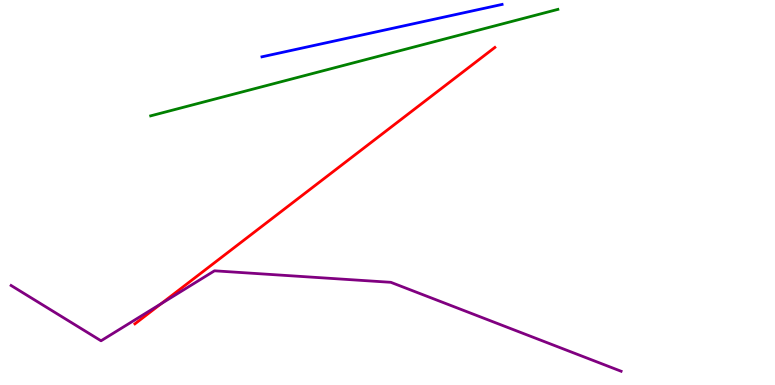[{'lines': ['blue', 'red'], 'intersections': []}, {'lines': ['green', 'red'], 'intersections': []}, {'lines': ['purple', 'red'], 'intersections': [{'x': 2.08, 'y': 2.11}]}, {'lines': ['blue', 'green'], 'intersections': []}, {'lines': ['blue', 'purple'], 'intersections': []}, {'lines': ['green', 'purple'], 'intersections': []}]